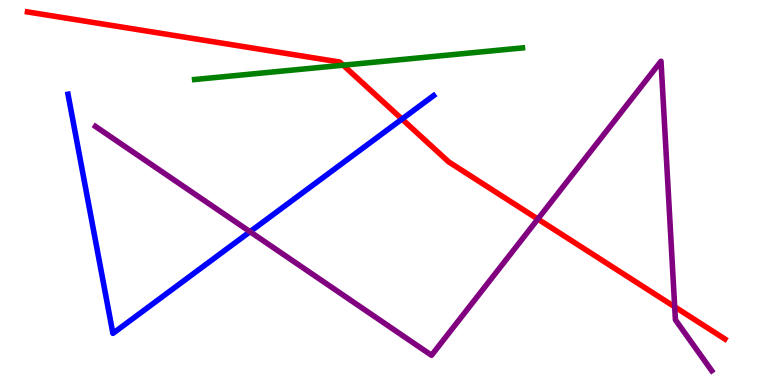[{'lines': ['blue', 'red'], 'intersections': [{'x': 5.19, 'y': 6.91}]}, {'lines': ['green', 'red'], 'intersections': [{'x': 4.43, 'y': 8.31}]}, {'lines': ['purple', 'red'], 'intersections': [{'x': 6.94, 'y': 4.31}, {'x': 8.71, 'y': 2.03}]}, {'lines': ['blue', 'green'], 'intersections': []}, {'lines': ['blue', 'purple'], 'intersections': [{'x': 3.23, 'y': 3.98}]}, {'lines': ['green', 'purple'], 'intersections': []}]